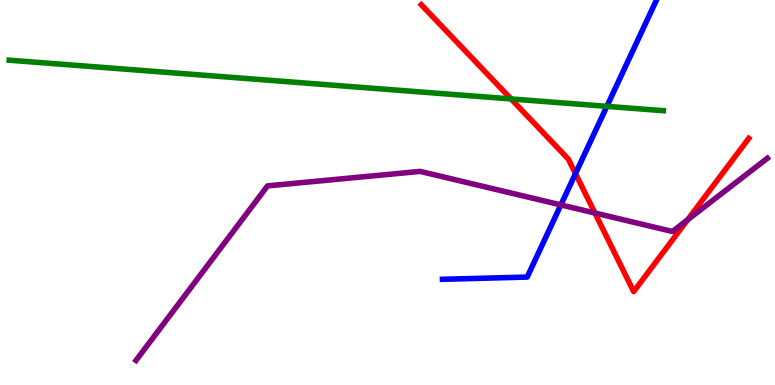[{'lines': ['blue', 'red'], 'intersections': [{'x': 7.43, 'y': 5.49}]}, {'lines': ['green', 'red'], 'intersections': [{'x': 6.59, 'y': 7.43}]}, {'lines': ['purple', 'red'], 'intersections': [{'x': 7.68, 'y': 4.47}, {'x': 8.87, 'y': 4.29}]}, {'lines': ['blue', 'green'], 'intersections': [{'x': 7.83, 'y': 7.24}]}, {'lines': ['blue', 'purple'], 'intersections': [{'x': 7.24, 'y': 4.68}]}, {'lines': ['green', 'purple'], 'intersections': []}]